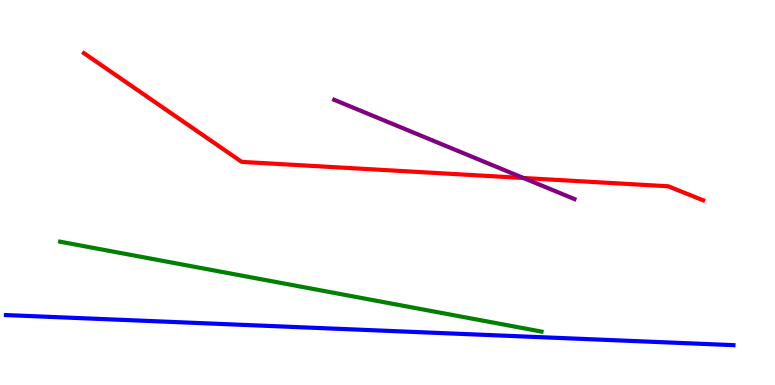[{'lines': ['blue', 'red'], 'intersections': []}, {'lines': ['green', 'red'], 'intersections': []}, {'lines': ['purple', 'red'], 'intersections': [{'x': 6.75, 'y': 5.38}]}, {'lines': ['blue', 'green'], 'intersections': []}, {'lines': ['blue', 'purple'], 'intersections': []}, {'lines': ['green', 'purple'], 'intersections': []}]